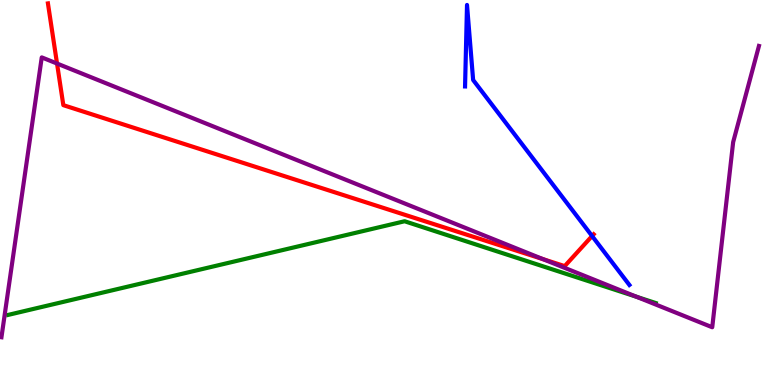[{'lines': ['blue', 'red'], 'intersections': [{'x': 7.64, 'y': 3.87}]}, {'lines': ['green', 'red'], 'intersections': []}, {'lines': ['purple', 'red'], 'intersections': [{'x': 0.736, 'y': 8.35}, {'x': 7.01, 'y': 3.27}]}, {'lines': ['blue', 'green'], 'intersections': []}, {'lines': ['blue', 'purple'], 'intersections': []}, {'lines': ['green', 'purple'], 'intersections': [{'x': 8.21, 'y': 2.29}]}]